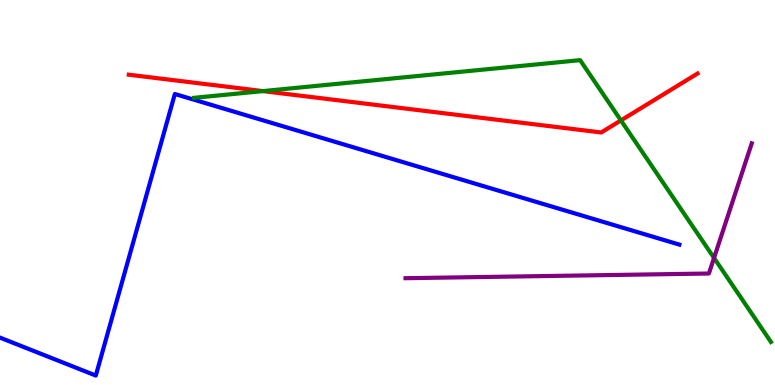[{'lines': ['blue', 'red'], 'intersections': []}, {'lines': ['green', 'red'], 'intersections': [{'x': 3.39, 'y': 7.63}, {'x': 8.01, 'y': 6.87}]}, {'lines': ['purple', 'red'], 'intersections': []}, {'lines': ['blue', 'green'], 'intersections': []}, {'lines': ['blue', 'purple'], 'intersections': []}, {'lines': ['green', 'purple'], 'intersections': [{'x': 9.21, 'y': 3.3}]}]